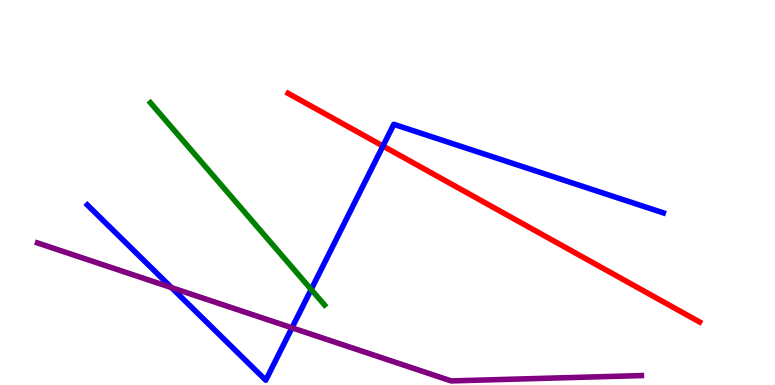[{'lines': ['blue', 'red'], 'intersections': [{'x': 4.94, 'y': 6.21}]}, {'lines': ['green', 'red'], 'intersections': []}, {'lines': ['purple', 'red'], 'intersections': []}, {'lines': ['blue', 'green'], 'intersections': [{'x': 4.02, 'y': 2.48}]}, {'lines': ['blue', 'purple'], 'intersections': [{'x': 2.21, 'y': 2.53}, {'x': 3.77, 'y': 1.49}]}, {'lines': ['green', 'purple'], 'intersections': []}]